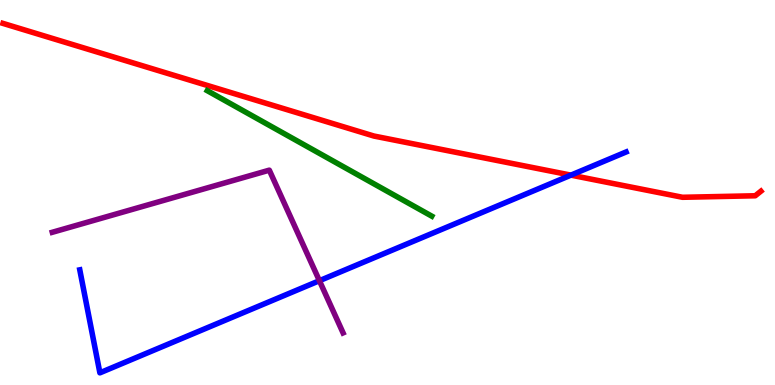[{'lines': ['blue', 'red'], 'intersections': [{'x': 7.37, 'y': 5.45}]}, {'lines': ['green', 'red'], 'intersections': []}, {'lines': ['purple', 'red'], 'intersections': []}, {'lines': ['blue', 'green'], 'intersections': []}, {'lines': ['blue', 'purple'], 'intersections': [{'x': 4.12, 'y': 2.71}]}, {'lines': ['green', 'purple'], 'intersections': []}]